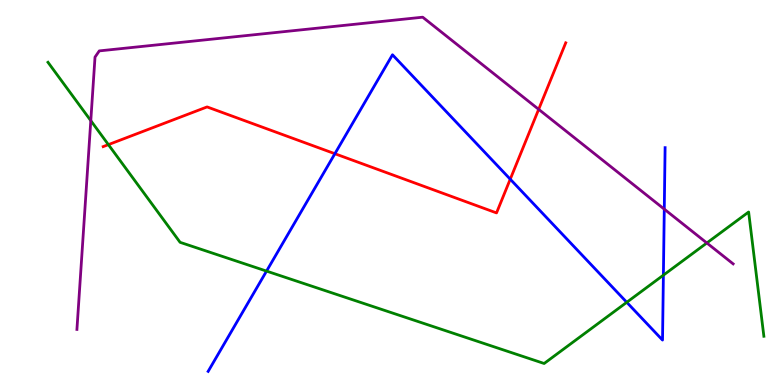[{'lines': ['blue', 'red'], 'intersections': [{'x': 4.32, 'y': 6.01}, {'x': 6.58, 'y': 5.35}]}, {'lines': ['green', 'red'], 'intersections': [{'x': 1.4, 'y': 6.24}]}, {'lines': ['purple', 'red'], 'intersections': [{'x': 6.95, 'y': 7.16}]}, {'lines': ['blue', 'green'], 'intersections': [{'x': 3.44, 'y': 2.96}, {'x': 8.09, 'y': 2.15}, {'x': 8.56, 'y': 2.85}]}, {'lines': ['blue', 'purple'], 'intersections': [{'x': 8.57, 'y': 4.57}]}, {'lines': ['green', 'purple'], 'intersections': [{'x': 1.17, 'y': 6.87}, {'x': 9.12, 'y': 3.69}]}]